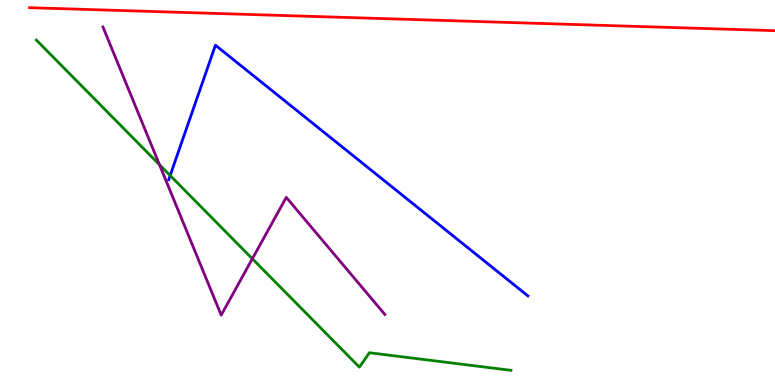[{'lines': ['blue', 'red'], 'intersections': []}, {'lines': ['green', 'red'], 'intersections': []}, {'lines': ['purple', 'red'], 'intersections': []}, {'lines': ['blue', 'green'], 'intersections': [{'x': 2.2, 'y': 5.44}]}, {'lines': ['blue', 'purple'], 'intersections': []}, {'lines': ['green', 'purple'], 'intersections': [{'x': 2.06, 'y': 5.72}, {'x': 3.26, 'y': 3.28}]}]